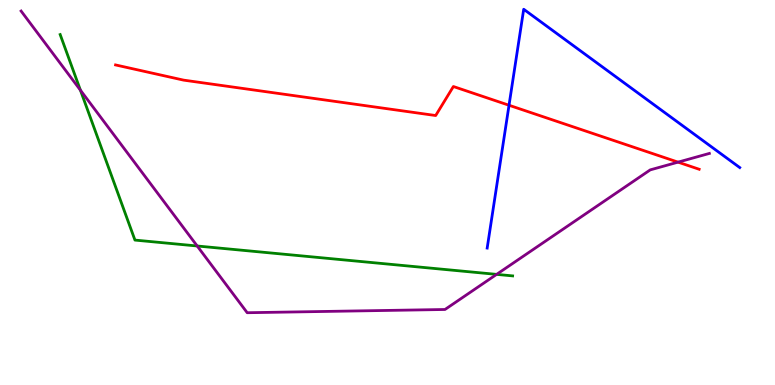[{'lines': ['blue', 'red'], 'intersections': [{'x': 6.57, 'y': 7.27}]}, {'lines': ['green', 'red'], 'intersections': []}, {'lines': ['purple', 'red'], 'intersections': [{'x': 8.75, 'y': 5.79}]}, {'lines': ['blue', 'green'], 'intersections': []}, {'lines': ['blue', 'purple'], 'intersections': []}, {'lines': ['green', 'purple'], 'intersections': [{'x': 1.04, 'y': 7.66}, {'x': 2.54, 'y': 3.61}, {'x': 6.41, 'y': 2.87}]}]